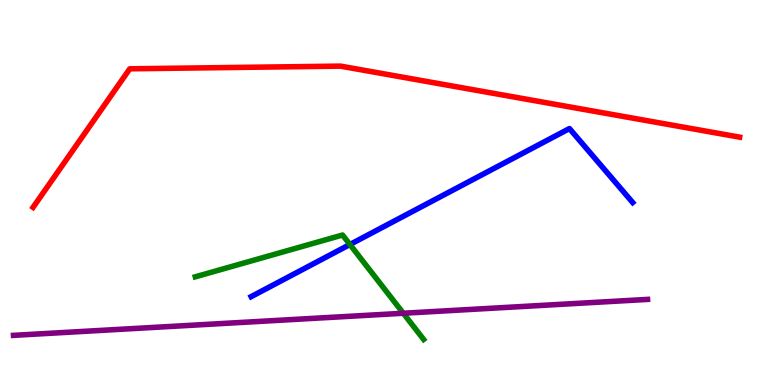[{'lines': ['blue', 'red'], 'intersections': []}, {'lines': ['green', 'red'], 'intersections': []}, {'lines': ['purple', 'red'], 'intersections': []}, {'lines': ['blue', 'green'], 'intersections': [{'x': 4.51, 'y': 3.65}]}, {'lines': ['blue', 'purple'], 'intersections': []}, {'lines': ['green', 'purple'], 'intersections': [{'x': 5.2, 'y': 1.86}]}]